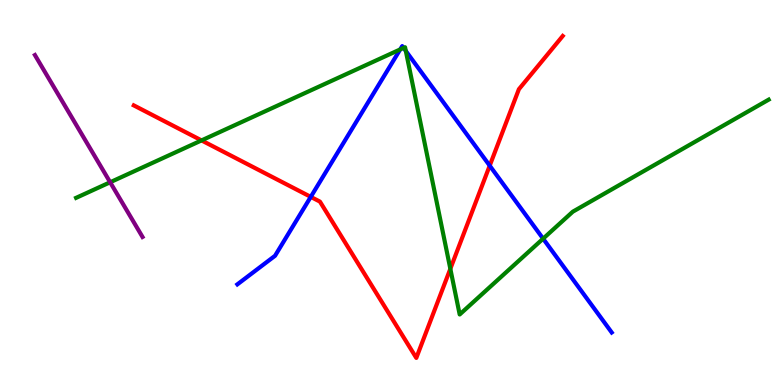[{'lines': ['blue', 'red'], 'intersections': [{'x': 4.01, 'y': 4.89}, {'x': 6.32, 'y': 5.7}]}, {'lines': ['green', 'red'], 'intersections': [{'x': 2.6, 'y': 6.35}, {'x': 5.81, 'y': 3.02}]}, {'lines': ['purple', 'red'], 'intersections': []}, {'lines': ['blue', 'green'], 'intersections': [{'x': 5.16, 'y': 8.72}, {'x': 5.21, 'y': 8.76}, {'x': 5.24, 'y': 8.68}, {'x': 7.01, 'y': 3.8}]}, {'lines': ['blue', 'purple'], 'intersections': []}, {'lines': ['green', 'purple'], 'intersections': [{'x': 1.42, 'y': 5.27}]}]